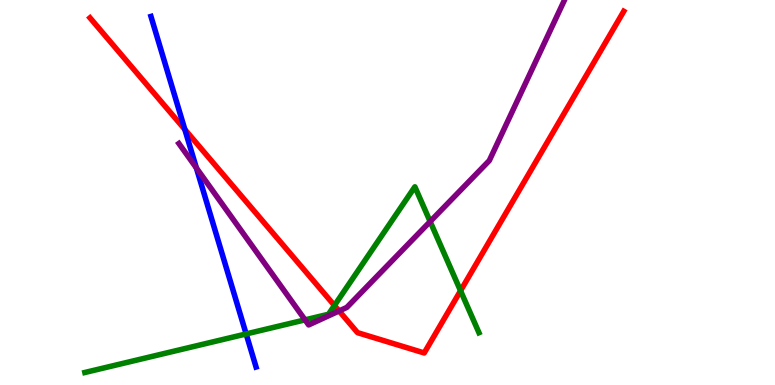[{'lines': ['blue', 'red'], 'intersections': [{'x': 2.39, 'y': 6.64}]}, {'lines': ['green', 'red'], 'intersections': [{'x': 4.32, 'y': 2.07}, {'x': 5.94, 'y': 2.45}]}, {'lines': ['purple', 'red'], 'intersections': [{'x': 4.38, 'y': 1.92}]}, {'lines': ['blue', 'green'], 'intersections': [{'x': 3.18, 'y': 1.33}]}, {'lines': ['blue', 'purple'], 'intersections': [{'x': 2.53, 'y': 5.64}]}, {'lines': ['green', 'purple'], 'intersections': [{'x': 3.94, 'y': 1.69}, {'x': 5.55, 'y': 4.25}]}]